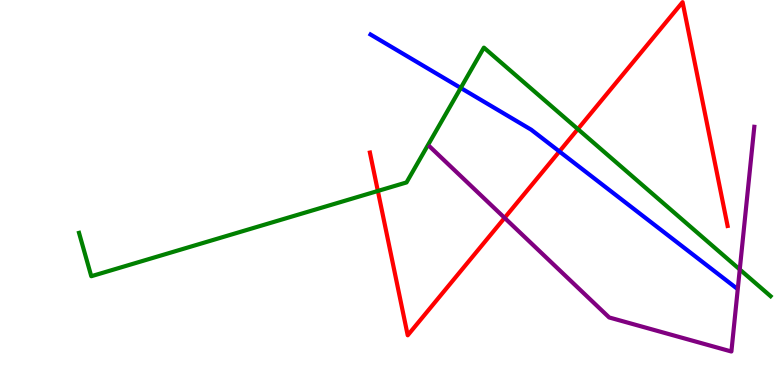[{'lines': ['blue', 'red'], 'intersections': [{'x': 7.22, 'y': 6.07}]}, {'lines': ['green', 'red'], 'intersections': [{'x': 4.88, 'y': 5.04}, {'x': 7.46, 'y': 6.65}]}, {'lines': ['purple', 'red'], 'intersections': [{'x': 6.51, 'y': 4.34}]}, {'lines': ['blue', 'green'], 'intersections': [{'x': 5.95, 'y': 7.72}]}, {'lines': ['blue', 'purple'], 'intersections': []}, {'lines': ['green', 'purple'], 'intersections': [{'x': 9.55, 'y': 3.0}]}]